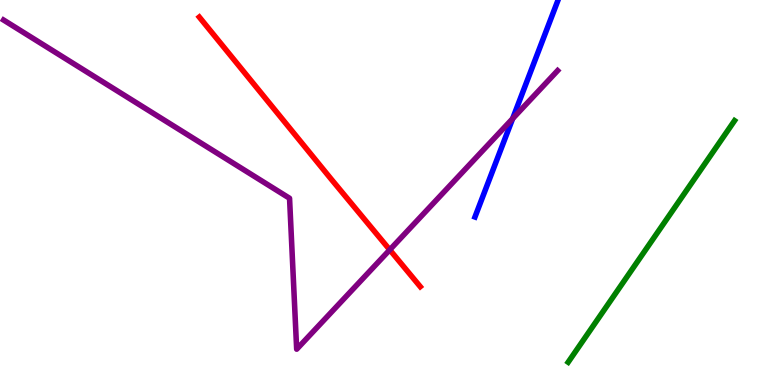[{'lines': ['blue', 'red'], 'intersections': []}, {'lines': ['green', 'red'], 'intersections': []}, {'lines': ['purple', 'red'], 'intersections': [{'x': 5.03, 'y': 3.51}]}, {'lines': ['blue', 'green'], 'intersections': []}, {'lines': ['blue', 'purple'], 'intersections': [{'x': 6.61, 'y': 6.92}]}, {'lines': ['green', 'purple'], 'intersections': []}]